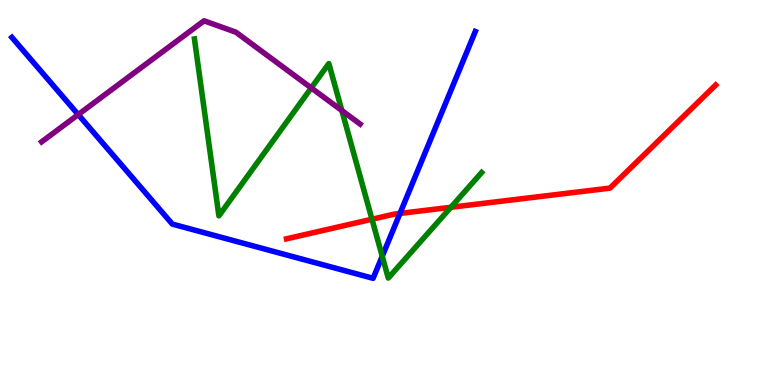[{'lines': ['blue', 'red'], 'intersections': [{'x': 5.16, 'y': 4.46}]}, {'lines': ['green', 'red'], 'intersections': [{'x': 4.8, 'y': 4.31}, {'x': 5.82, 'y': 4.62}]}, {'lines': ['purple', 'red'], 'intersections': []}, {'lines': ['blue', 'green'], 'intersections': [{'x': 4.93, 'y': 3.34}]}, {'lines': ['blue', 'purple'], 'intersections': [{'x': 1.01, 'y': 7.02}]}, {'lines': ['green', 'purple'], 'intersections': [{'x': 4.02, 'y': 7.72}, {'x': 4.41, 'y': 7.13}]}]